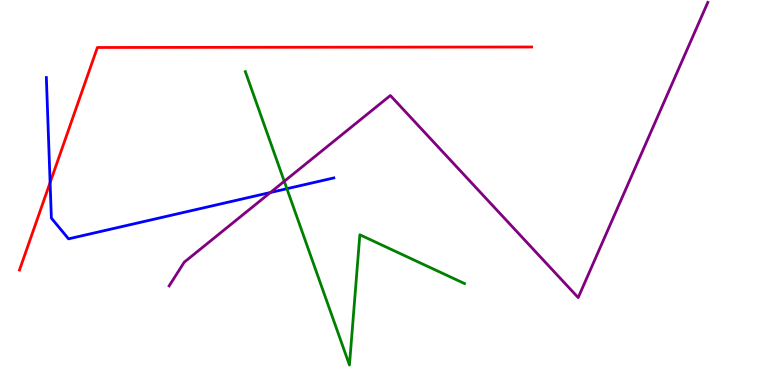[{'lines': ['blue', 'red'], 'intersections': [{'x': 0.646, 'y': 5.26}]}, {'lines': ['green', 'red'], 'intersections': []}, {'lines': ['purple', 'red'], 'intersections': []}, {'lines': ['blue', 'green'], 'intersections': [{'x': 3.7, 'y': 5.1}]}, {'lines': ['blue', 'purple'], 'intersections': [{'x': 3.49, 'y': 5.0}]}, {'lines': ['green', 'purple'], 'intersections': [{'x': 3.67, 'y': 5.29}]}]